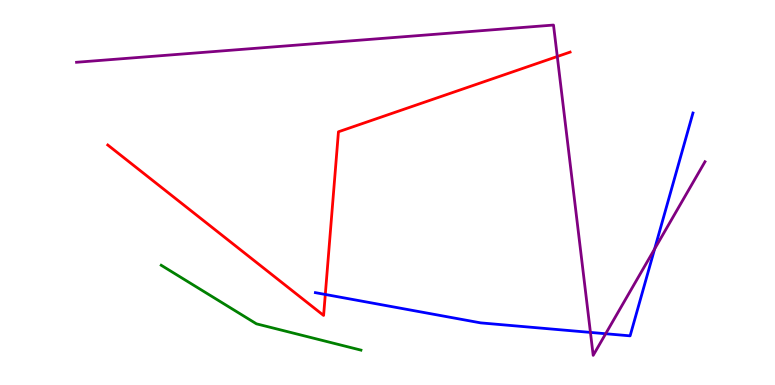[{'lines': ['blue', 'red'], 'intersections': [{'x': 4.2, 'y': 2.35}]}, {'lines': ['green', 'red'], 'intersections': []}, {'lines': ['purple', 'red'], 'intersections': [{'x': 7.19, 'y': 8.53}]}, {'lines': ['blue', 'green'], 'intersections': []}, {'lines': ['blue', 'purple'], 'intersections': [{'x': 7.62, 'y': 1.37}, {'x': 7.82, 'y': 1.33}, {'x': 8.45, 'y': 3.53}]}, {'lines': ['green', 'purple'], 'intersections': []}]